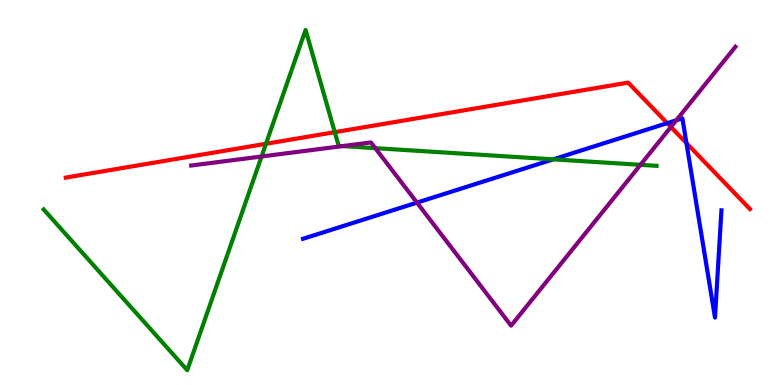[{'lines': ['blue', 'red'], 'intersections': [{'x': 8.61, 'y': 6.8}, {'x': 8.86, 'y': 6.28}]}, {'lines': ['green', 'red'], 'intersections': [{'x': 3.43, 'y': 6.27}, {'x': 4.32, 'y': 6.57}]}, {'lines': ['purple', 'red'], 'intersections': [{'x': 8.66, 'y': 6.7}]}, {'lines': ['blue', 'green'], 'intersections': [{'x': 7.14, 'y': 5.86}]}, {'lines': ['blue', 'purple'], 'intersections': [{'x': 5.38, 'y': 4.74}, {'x': 8.73, 'y': 6.88}]}, {'lines': ['green', 'purple'], 'intersections': [{'x': 3.38, 'y': 5.94}, {'x': 4.42, 'y': 6.21}, {'x': 4.84, 'y': 6.15}, {'x': 8.26, 'y': 5.72}]}]